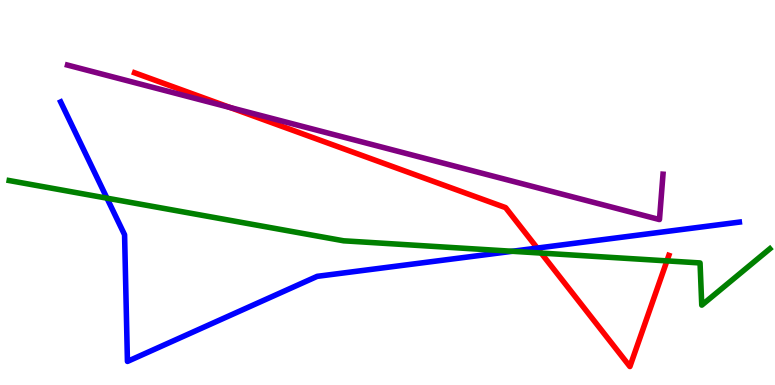[{'lines': ['blue', 'red'], 'intersections': [{'x': 6.93, 'y': 3.56}]}, {'lines': ['green', 'red'], 'intersections': [{'x': 6.98, 'y': 3.43}, {'x': 8.61, 'y': 3.22}]}, {'lines': ['purple', 'red'], 'intersections': [{'x': 2.97, 'y': 7.21}]}, {'lines': ['blue', 'green'], 'intersections': [{'x': 1.38, 'y': 4.85}, {'x': 6.61, 'y': 3.47}]}, {'lines': ['blue', 'purple'], 'intersections': []}, {'lines': ['green', 'purple'], 'intersections': []}]